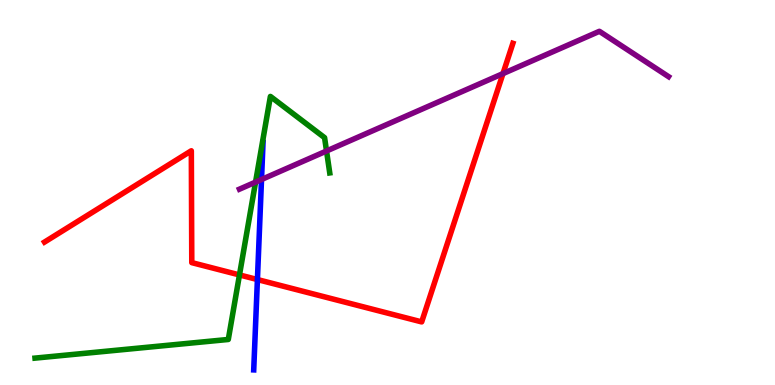[{'lines': ['blue', 'red'], 'intersections': [{'x': 3.32, 'y': 2.74}]}, {'lines': ['green', 'red'], 'intersections': [{'x': 3.09, 'y': 2.86}]}, {'lines': ['purple', 'red'], 'intersections': [{'x': 6.49, 'y': 8.09}]}, {'lines': ['blue', 'green'], 'intersections': []}, {'lines': ['blue', 'purple'], 'intersections': [{'x': 3.37, 'y': 5.34}]}, {'lines': ['green', 'purple'], 'intersections': [{'x': 3.3, 'y': 5.27}, {'x': 4.21, 'y': 6.08}]}]